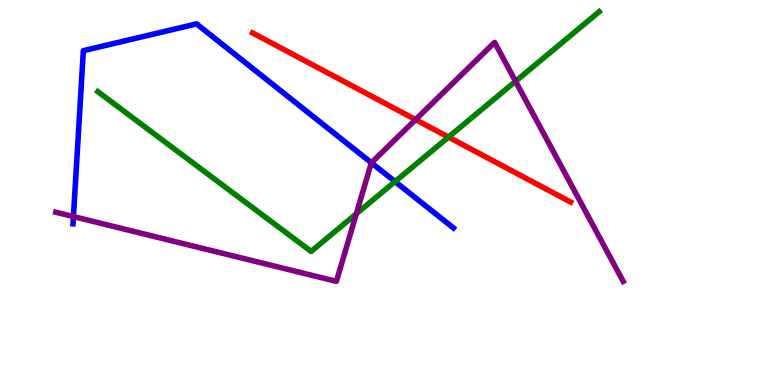[{'lines': ['blue', 'red'], 'intersections': []}, {'lines': ['green', 'red'], 'intersections': [{'x': 5.79, 'y': 6.44}]}, {'lines': ['purple', 'red'], 'intersections': [{'x': 5.36, 'y': 6.89}]}, {'lines': ['blue', 'green'], 'intersections': [{'x': 5.1, 'y': 5.28}]}, {'lines': ['blue', 'purple'], 'intersections': [{'x': 0.947, 'y': 4.37}, {'x': 4.79, 'y': 5.77}]}, {'lines': ['green', 'purple'], 'intersections': [{'x': 4.6, 'y': 4.45}, {'x': 6.65, 'y': 7.89}]}]